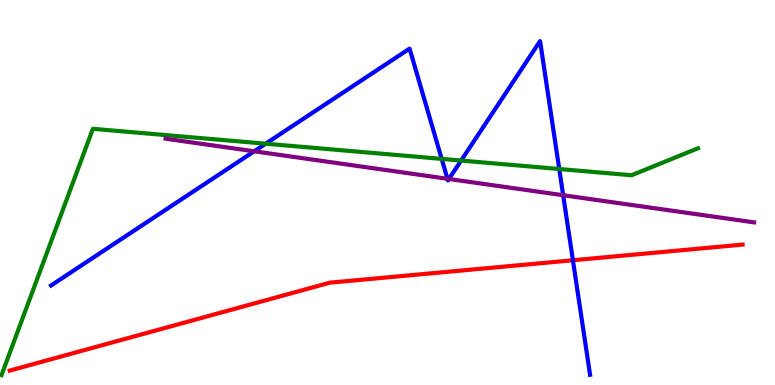[{'lines': ['blue', 'red'], 'intersections': [{'x': 7.39, 'y': 3.24}]}, {'lines': ['green', 'red'], 'intersections': []}, {'lines': ['purple', 'red'], 'intersections': []}, {'lines': ['blue', 'green'], 'intersections': [{'x': 3.43, 'y': 6.27}, {'x': 5.7, 'y': 5.87}, {'x': 5.95, 'y': 5.83}, {'x': 7.22, 'y': 5.61}]}, {'lines': ['blue', 'purple'], 'intersections': [{'x': 3.28, 'y': 6.07}, {'x': 5.77, 'y': 5.36}, {'x': 5.79, 'y': 5.35}, {'x': 7.27, 'y': 4.93}]}, {'lines': ['green', 'purple'], 'intersections': []}]